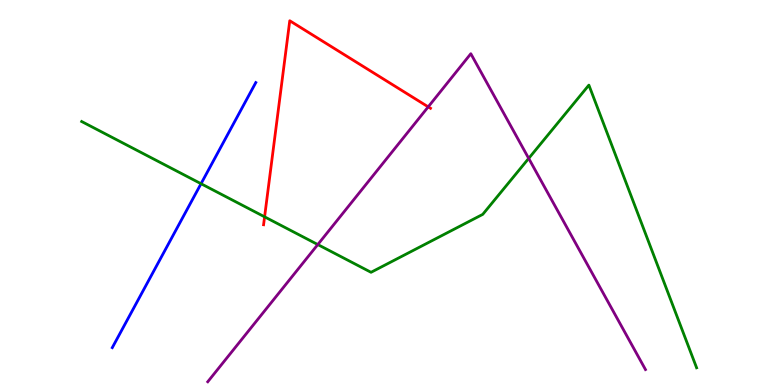[{'lines': ['blue', 'red'], 'intersections': []}, {'lines': ['green', 'red'], 'intersections': [{'x': 3.41, 'y': 4.37}]}, {'lines': ['purple', 'red'], 'intersections': [{'x': 5.53, 'y': 7.22}]}, {'lines': ['blue', 'green'], 'intersections': [{'x': 2.59, 'y': 5.23}]}, {'lines': ['blue', 'purple'], 'intersections': []}, {'lines': ['green', 'purple'], 'intersections': [{'x': 4.1, 'y': 3.65}, {'x': 6.82, 'y': 5.89}]}]